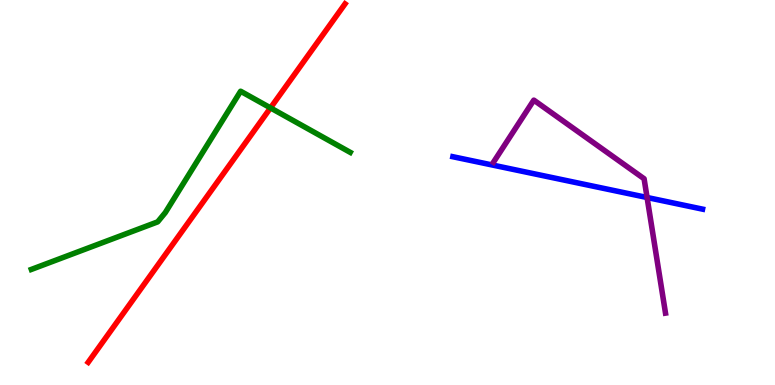[{'lines': ['blue', 'red'], 'intersections': []}, {'lines': ['green', 'red'], 'intersections': [{'x': 3.49, 'y': 7.2}]}, {'lines': ['purple', 'red'], 'intersections': []}, {'lines': ['blue', 'green'], 'intersections': []}, {'lines': ['blue', 'purple'], 'intersections': [{'x': 8.35, 'y': 4.87}]}, {'lines': ['green', 'purple'], 'intersections': []}]